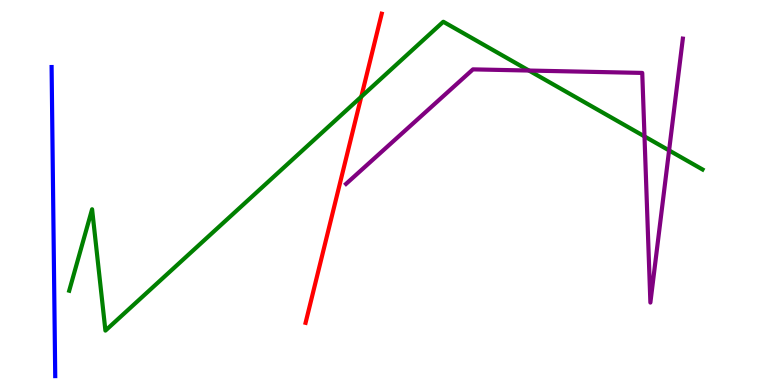[{'lines': ['blue', 'red'], 'intersections': []}, {'lines': ['green', 'red'], 'intersections': [{'x': 4.66, 'y': 7.49}]}, {'lines': ['purple', 'red'], 'intersections': []}, {'lines': ['blue', 'green'], 'intersections': []}, {'lines': ['blue', 'purple'], 'intersections': []}, {'lines': ['green', 'purple'], 'intersections': [{'x': 6.82, 'y': 8.17}, {'x': 8.32, 'y': 6.46}, {'x': 8.63, 'y': 6.09}]}]